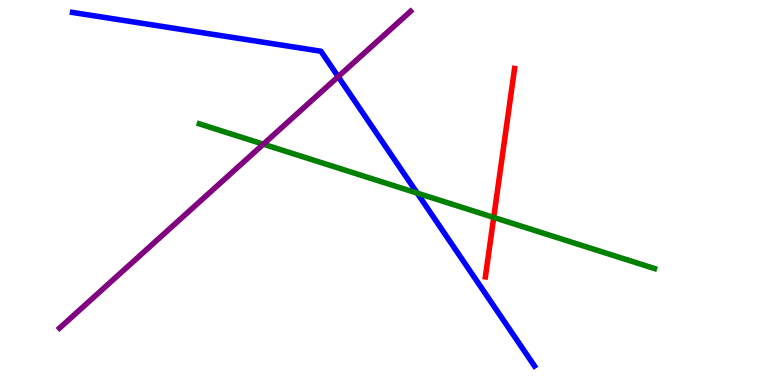[{'lines': ['blue', 'red'], 'intersections': []}, {'lines': ['green', 'red'], 'intersections': [{'x': 6.37, 'y': 4.35}]}, {'lines': ['purple', 'red'], 'intersections': []}, {'lines': ['blue', 'green'], 'intersections': [{'x': 5.38, 'y': 4.98}]}, {'lines': ['blue', 'purple'], 'intersections': [{'x': 4.36, 'y': 8.01}]}, {'lines': ['green', 'purple'], 'intersections': [{'x': 3.4, 'y': 6.25}]}]